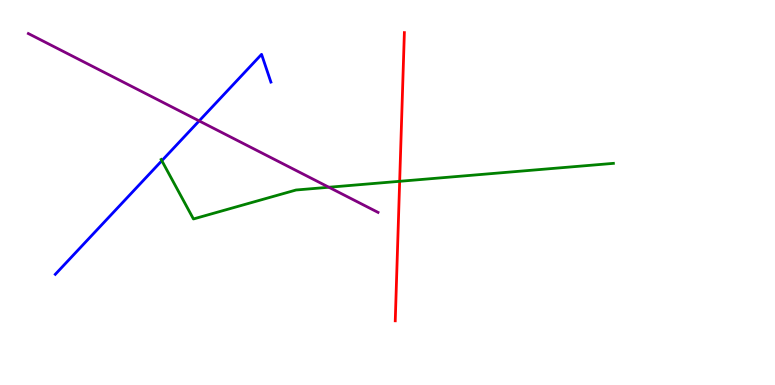[{'lines': ['blue', 'red'], 'intersections': []}, {'lines': ['green', 'red'], 'intersections': [{'x': 5.16, 'y': 5.29}]}, {'lines': ['purple', 'red'], 'intersections': []}, {'lines': ['blue', 'green'], 'intersections': [{'x': 2.09, 'y': 5.83}]}, {'lines': ['blue', 'purple'], 'intersections': [{'x': 2.57, 'y': 6.86}]}, {'lines': ['green', 'purple'], 'intersections': [{'x': 4.24, 'y': 5.14}]}]